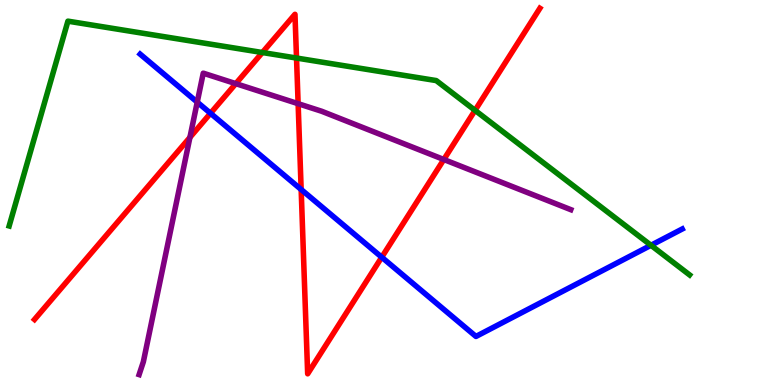[{'lines': ['blue', 'red'], 'intersections': [{'x': 2.72, 'y': 7.06}, {'x': 3.89, 'y': 5.08}, {'x': 4.93, 'y': 3.32}]}, {'lines': ['green', 'red'], 'intersections': [{'x': 3.39, 'y': 8.64}, {'x': 3.83, 'y': 8.49}, {'x': 6.13, 'y': 7.13}]}, {'lines': ['purple', 'red'], 'intersections': [{'x': 2.45, 'y': 6.43}, {'x': 3.04, 'y': 7.83}, {'x': 3.85, 'y': 7.31}, {'x': 5.73, 'y': 5.86}]}, {'lines': ['blue', 'green'], 'intersections': [{'x': 8.4, 'y': 3.63}]}, {'lines': ['blue', 'purple'], 'intersections': [{'x': 2.55, 'y': 7.35}]}, {'lines': ['green', 'purple'], 'intersections': []}]